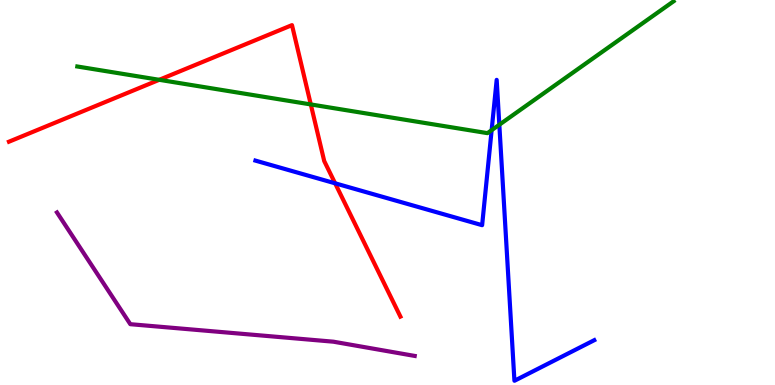[{'lines': ['blue', 'red'], 'intersections': [{'x': 4.32, 'y': 5.24}]}, {'lines': ['green', 'red'], 'intersections': [{'x': 2.05, 'y': 7.93}, {'x': 4.01, 'y': 7.29}]}, {'lines': ['purple', 'red'], 'intersections': []}, {'lines': ['blue', 'green'], 'intersections': [{'x': 6.34, 'y': 6.62}, {'x': 6.44, 'y': 6.76}]}, {'lines': ['blue', 'purple'], 'intersections': []}, {'lines': ['green', 'purple'], 'intersections': []}]